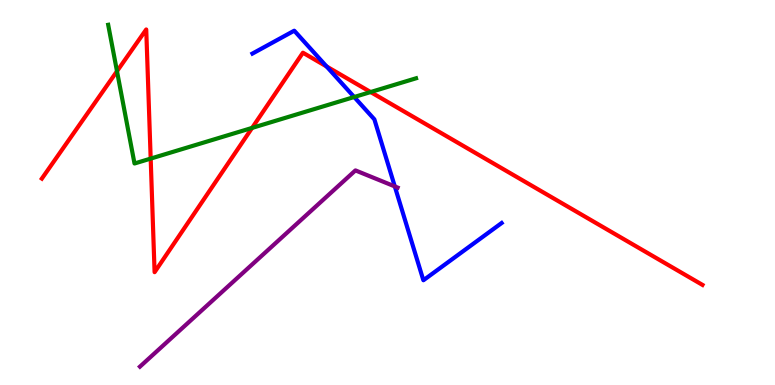[{'lines': ['blue', 'red'], 'intersections': [{'x': 4.21, 'y': 8.27}]}, {'lines': ['green', 'red'], 'intersections': [{'x': 1.51, 'y': 8.15}, {'x': 1.94, 'y': 5.88}, {'x': 3.25, 'y': 6.68}, {'x': 4.78, 'y': 7.61}]}, {'lines': ['purple', 'red'], 'intersections': []}, {'lines': ['blue', 'green'], 'intersections': [{'x': 4.57, 'y': 7.48}]}, {'lines': ['blue', 'purple'], 'intersections': [{'x': 5.09, 'y': 5.16}]}, {'lines': ['green', 'purple'], 'intersections': []}]